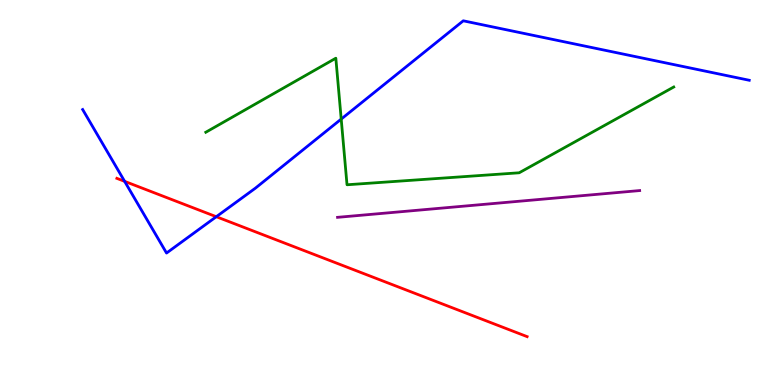[{'lines': ['blue', 'red'], 'intersections': [{'x': 1.61, 'y': 5.29}, {'x': 2.79, 'y': 4.37}]}, {'lines': ['green', 'red'], 'intersections': []}, {'lines': ['purple', 'red'], 'intersections': []}, {'lines': ['blue', 'green'], 'intersections': [{'x': 4.4, 'y': 6.91}]}, {'lines': ['blue', 'purple'], 'intersections': []}, {'lines': ['green', 'purple'], 'intersections': []}]